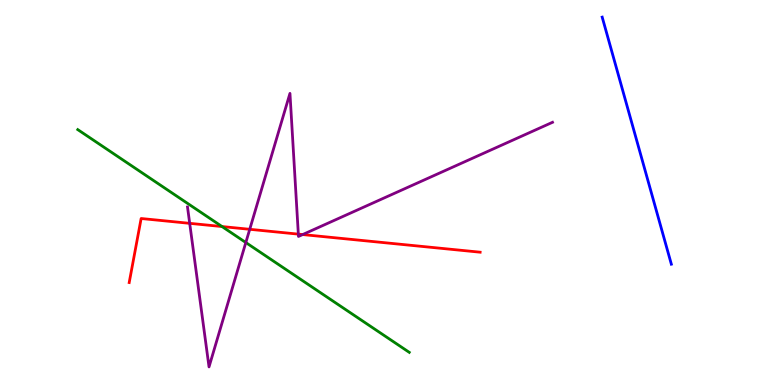[{'lines': ['blue', 'red'], 'intersections': []}, {'lines': ['green', 'red'], 'intersections': [{'x': 2.86, 'y': 4.12}]}, {'lines': ['purple', 'red'], 'intersections': [{'x': 2.45, 'y': 4.2}, {'x': 3.22, 'y': 4.04}, {'x': 3.85, 'y': 3.92}, {'x': 3.91, 'y': 3.91}]}, {'lines': ['blue', 'green'], 'intersections': []}, {'lines': ['blue', 'purple'], 'intersections': []}, {'lines': ['green', 'purple'], 'intersections': [{'x': 3.17, 'y': 3.7}]}]